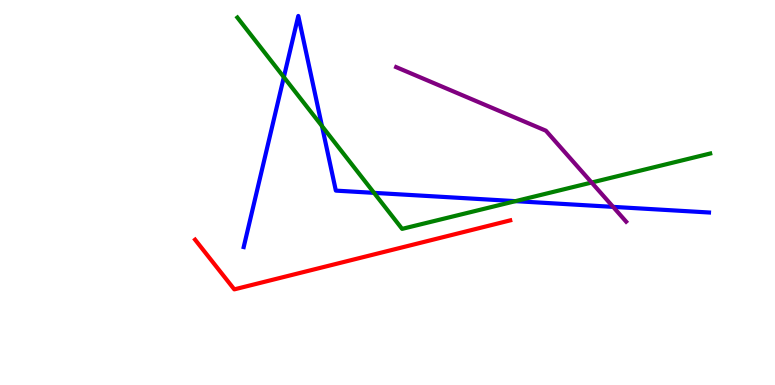[{'lines': ['blue', 'red'], 'intersections': []}, {'lines': ['green', 'red'], 'intersections': []}, {'lines': ['purple', 'red'], 'intersections': []}, {'lines': ['blue', 'green'], 'intersections': [{'x': 3.66, 'y': 8.0}, {'x': 4.15, 'y': 6.73}, {'x': 4.83, 'y': 4.99}, {'x': 6.65, 'y': 4.78}]}, {'lines': ['blue', 'purple'], 'intersections': [{'x': 7.91, 'y': 4.63}]}, {'lines': ['green', 'purple'], 'intersections': [{'x': 7.63, 'y': 5.26}]}]